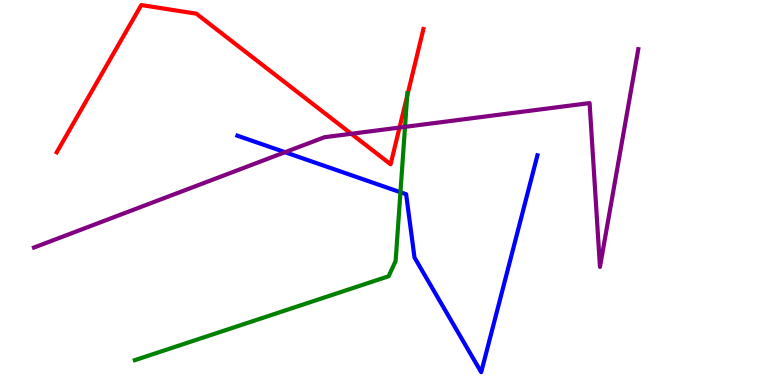[{'lines': ['blue', 'red'], 'intersections': []}, {'lines': ['green', 'red'], 'intersections': [{'x': 5.25, 'y': 7.51}]}, {'lines': ['purple', 'red'], 'intersections': [{'x': 4.53, 'y': 6.53}, {'x': 5.16, 'y': 6.69}]}, {'lines': ['blue', 'green'], 'intersections': [{'x': 5.17, 'y': 5.01}]}, {'lines': ['blue', 'purple'], 'intersections': [{'x': 3.68, 'y': 6.05}]}, {'lines': ['green', 'purple'], 'intersections': [{'x': 5.23, 'y': 6.71}]}]